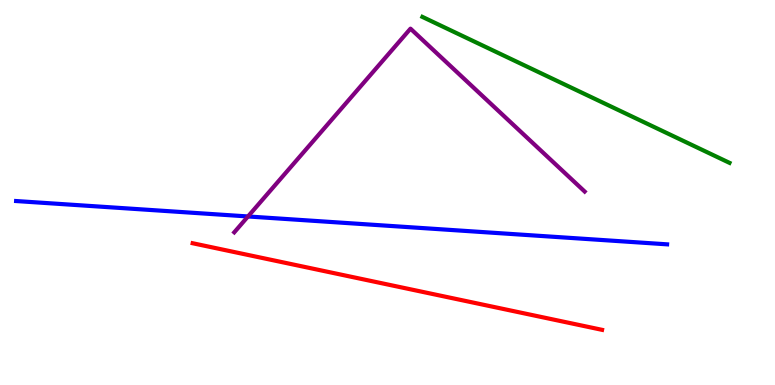[{'lines': ['blue', 'red'], 'intersections': []}, {'lines': ['green', 'red'], 'intersections': []}, {'lines': ['purple', 'red'], 'intersections': []}, {'lines': ['blue', 'green'], 'intersections': []}, {'lines': ['blue', 'purple'], 'intersections': [{'x': 3.2, 'y': 4.38}]}, {'lines': ['green', 'purple'], 'intersections': []}]